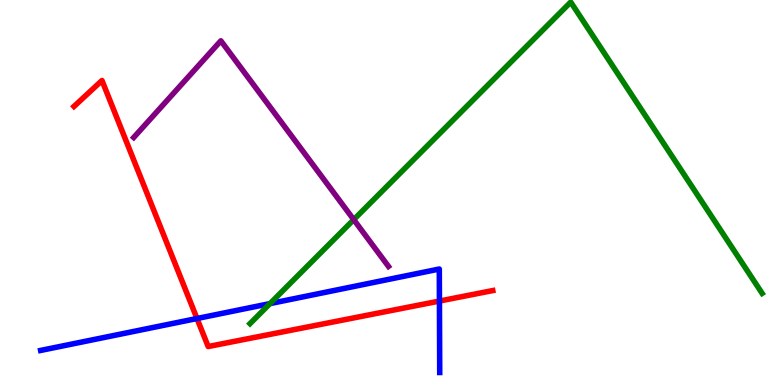[{'lines': ['blue', 'red'], 'intersections': [{'x': 2.54, 'y': 1.73}, {'x': 5.67, 'y': 2.18}]}, {'lines': ['green', 'red'], 'intersections': []}, {'lines': ['purple', 'red'], 'intersections': []}, {'lines': ['blue', 'green'], 'intersections': [{'x': 3.48, 'y': 2.11}]}, {'lines': ['blue', 'purple'], 'intersections': []}, {'lines': ['green', 'purple'], 'intersections': [{'x': 4.56, 'y': 4.29}]}]